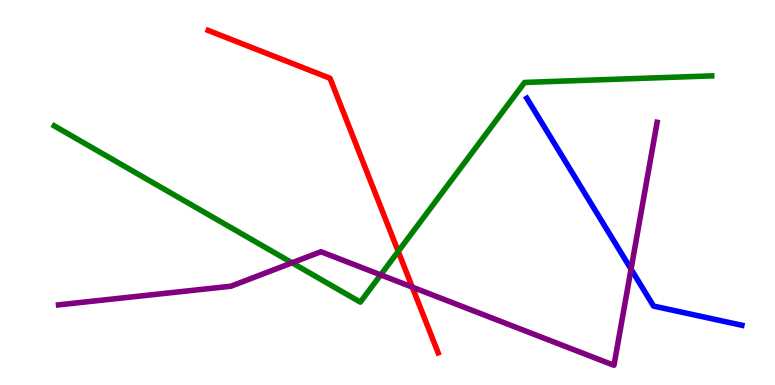[{'lines': ['blue', 'red'], 'intersections': []}, {'lines': ['green', 'red'], 'intersections': [{'x': 5.14, 'y': 3.47}]}, {'lines': ['purple', 'red'], 'intersections': [{'x': 5.32, 'y': 2.54}]}, {'lines': ['blue', 'green'], 'intersections': []}, {'lines': ['blue', 'purple'], 'intersections': [{'x': 8.14, 'y': 3.01}]}, {'lines': ['green', 'purple'], 'intersections': [{'x': 3.77, 'y': 3.17}, {'x': 4.91, 'y': 2.86}]}]